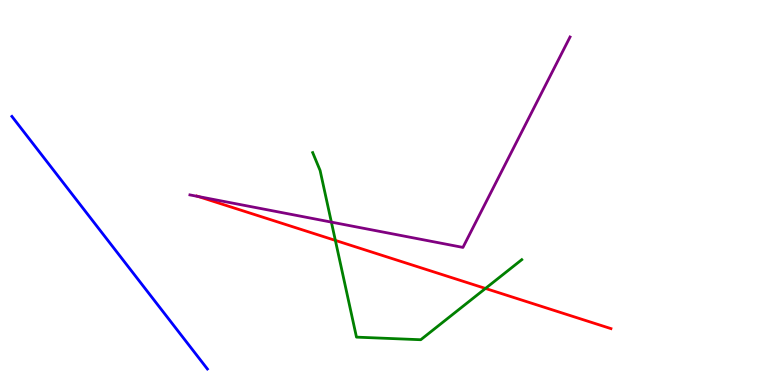[{'lines': ['blue', 'red'], 'intersections': []}, {'lines': ['green', 'red'], 'intersections': [{'x': 4.33, 'y': 3.76}, {'x': 6.26, 'y': 2.51}]}, {'lines': ['purple', 'red'], 'intersections': [{'x': 2.56, 'y': 4.9}]}, {'lines': ['blue', 'green'], 'intersections': []}, {'lines': ['blue', 'purple'], 'intersections': []}, {'lines': ['green', 'purple'], 'intersections': [{'x': 4.28, 'y': 4.23}]}]